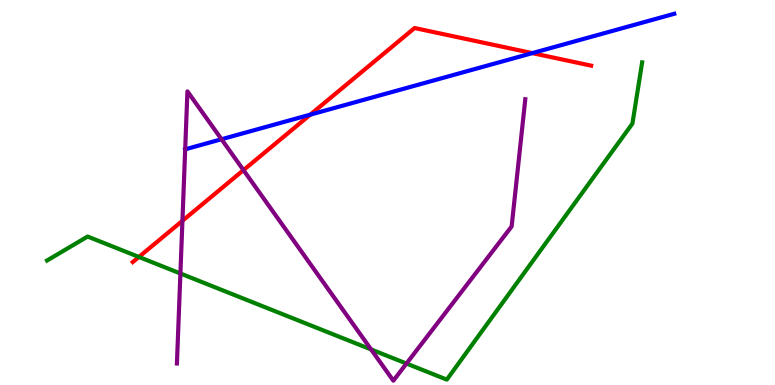[{'lines': ['blue', 'red'], 'intersections': [{'x': 4.0, 'y': 7.02}, {'x': 6.87, 'y': 8.62}]}, {'lines': ['green', 'red'], 'intersections': [{'x': 1.79, 'y': 3.33}]}, {'lines': ['purple', 'red'], 'intersections': [{'x': 2.35, 'y': 4.26}, {'x': 3.14, 'y': 5.58}]}, {'lines': ['blue', 'green'], 'intersections': []}, {'lines': ['blue', 'purple'], 'intersections': [{'x': 2.39, 'y': 6.12}, {'x': 2.86, 'y': 6.38}]}, {'lines': ['green', 'purple'], 'intersections': [{'x': 2.33, 'y': 2.9}, {'x': 4.79, 'y': 0.923}, {'x': 5.24, 'y': 0.557}]}]